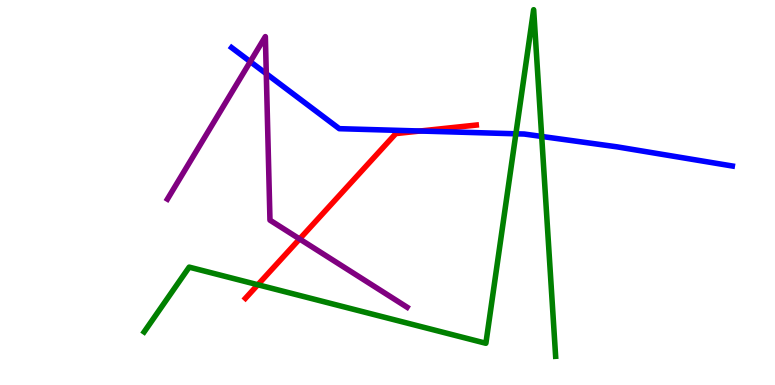[{'lines': ['blue', 'red'], 'intersections': [{'x': 5.42, 'y': 6.6}]}, {'lines': ['green', 'red'], 'intersections': [{'x': 3.33, 'y': 2.6}]}, {'lines': ['purple', 'red'], 'intersections': [{'x': 3.87, 'y': 3.79}]}, {'lines': ['blue', 'green'], 'intersections': [{'x': 6.66, 'y': 6.52}, {'x': 6.99, 'y': 6.46}]}, {'lines': ['blue', 'purple'], 'intersections': [{'x': 3.23, 'y': 8.4}, {'x': 3.44, 'y': 8.09}]}, {'lines': ['green', 'purple'], 'intersections': []}]